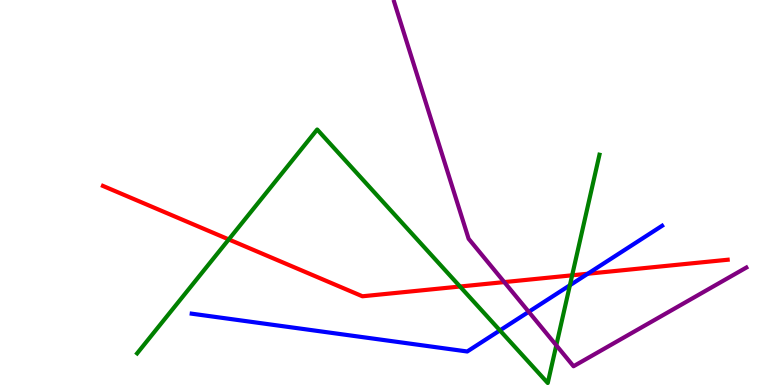[{'lines': ['blue', 'red'], 'intersections': [{'x': 7.58, 'y': 2.89}]}, {'lines': ['green', 'red'], 'intersections': [{'x': 2.95, 'y': 3.78}, {'x': 5.94, 'y': 2.56}, {'x': 7.38, 'y': 2.85}]}, {'lines': ['purple', 'red'], 'intersections': [{'x': 6.51, 'y': 2.67}]}, {'lines': ['blue', 'green'], 'intersections': [{'x': 6.45, 'y': 1.42}, {'x': 7.35, 'y': 2.59}]}, {'lines': ['blue', 'purple'], 'intersections': [{'x': 6.82, 'y': 1.9}]}, {'lines': ['green', 'purple'], 'intersections': [{'x': 7.18, 'y': 1.03}]}]